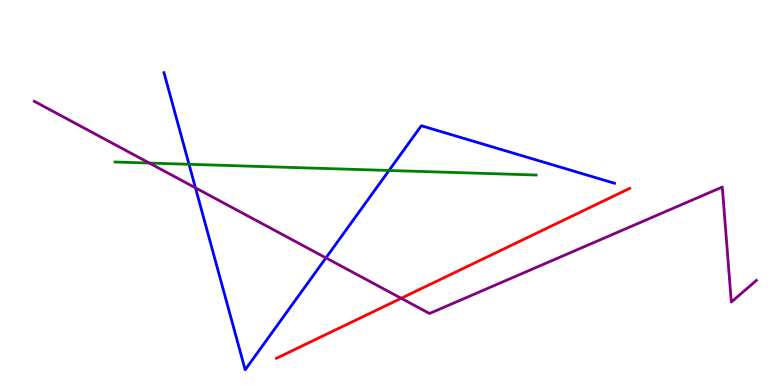[{'lines': ['blue', 'red'], 'intersections': []}, {'lines': ['green', 'red'], 'intersections': []}, {'lines': ['purple', 'red'], 'intersections': [{'x': 5.18, 'y': 2.25}]}, {'lines': ['blue', 'green'], 'intersections': [{'x': 2.44, 'y': 5.73}, {'x': 5.02, 'y': 5.57}]}, {'lines': ['blue', 'purple'], 'intersections': [{'x': 2.52, 'y': 5.12}, {'x': 4.21, 'y': 3.3}]}, {'lines': ['green', 'purple'], 'intersections': [{'x': 1.93, 'y': 5.76}]}]